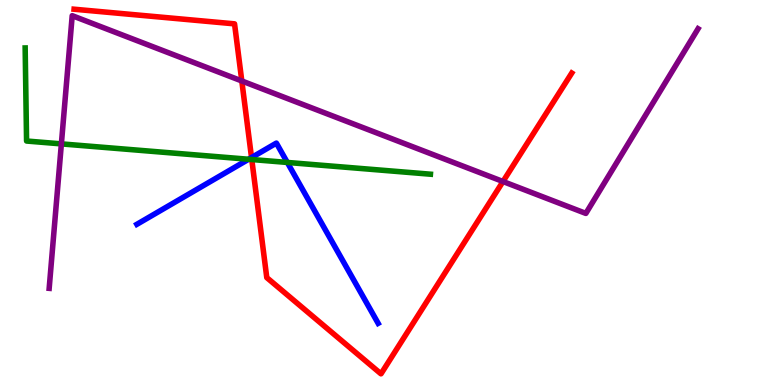[{'lines': ['blue', 'red'], 'intersections': [{'x': 3.25, 'y': 5.91}]}, {'lines': ['green', 'red'], 'intersections': [{'x': 3.25, 'y': 5.86}]}, {'lines': ['purple', 'red'], 'intersections': [{'x': 3.12, 'y': 7.9}, {'x': 6.49, 'y': 5.29}]}, {'lines': ['blue', 'green'], 'intersections': [{'x': 3.21, 'y': 5.86}, {'x': 3.71, 'y': 5.78}]}, {'lines': ['blue', 'purple'], 'intersections': []}, {'lines': ['green', 'purple'], 'intersections': [{'x': 0.792, 'y': 6.26}]}]